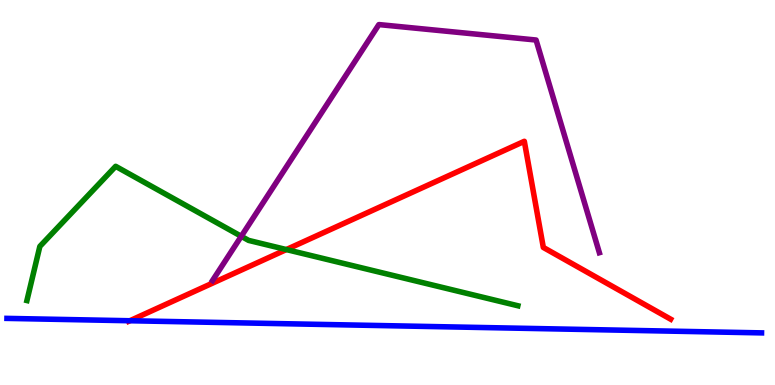[{'lines': ['blue', 'red'], 'intersections': [{'x': 1.68, 'y': 1.67}]}, {'lines': ['green', 'red'], 'intersections': [{'x': 3.69, 'y': 3.52}]}, {'lines': ['purple', 'red'], 'intersections': []}, {'lines': ['blue', 'green'], 'intersections': []}, {'lines': ['blue', 'purple'], 'intersections': []}, {'lines': ['green', 'purple'], 'intersections': [{'x': 3.11, 'y': 3.86}]}]